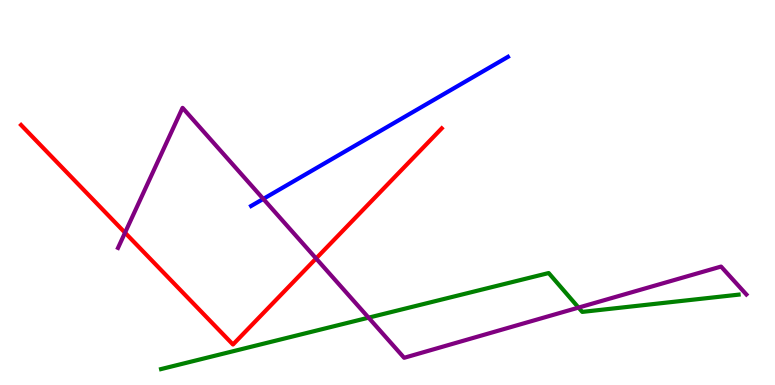[{'lines': ['blue', 'red'], 'intersections': []}, {'lines': ['green', 'red'], 'intersections': []}, {'lines': ['purple', 'red'], 'intersections': [{'x': 1.61, 'y': 3.96}, {'x': 4.08, 'y': 3.29}]}, {'lines': ['blue', 'green'], 'intersections': []}, {'lines': ['blue', 'purple'], 'intersections': [{'x': 3.4, 'y': 4.83}]}, {'lines': ['green', 'purple'], 'intersections': [{'x': 4.76, 'y': 1.75}, {'x': 7.47, 'y': 2.01}]}]